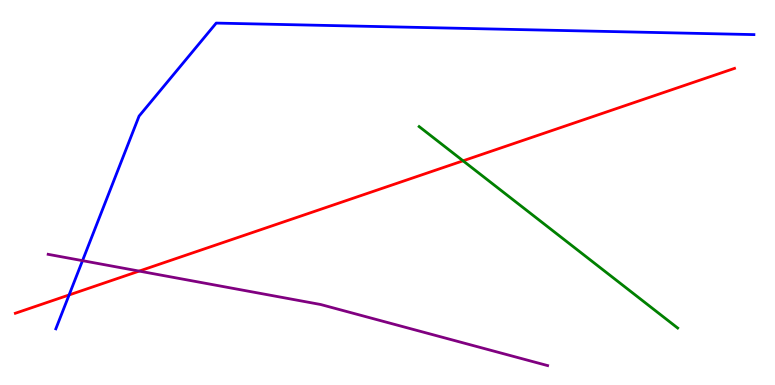[{'lines': ['blue', 'red'], 'intersections': [{'x': 0.891, 'y': 2.34}]}, {'lines': ['green', 'red'], 'intersections': [{'x': 5.98, 'y': 5.82}]}, {'lines': ['purple', 'red'], 'intersections': [{'x': 1.8, 'y': 2.96}]}, {'lines': ['blue', 'green'], 'intersections': []}, {'lines': ['blue', 'purple'], 'intersections': [{'x': 1.06, 'y': 3.23}]}, {'lines': ['green', 'purple'], 'intersections': []}]